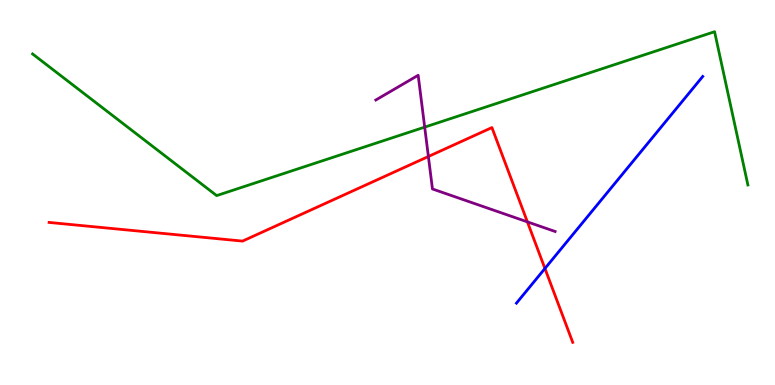[{'lines': ['blue', 'red'], 'intersections': [{'x': 7.03, 'y': 3.03}]}, {'lines': ['green', 'red'], 'intersections': []}, {'lines': ['purple', 'red'], 'intersections': [{'x': 5.53, 'y': 5.94}, {'x': 6.81, 'y': 4.24}]}, {'lines': ['blue', 'green'], 'intersections': []}, {'lines': ['blue', 'purple'], 'intersections': []}, {'lines': ['green', 'purple'], 'intersections': [{'x': 5.48, 'y': 6.7}]}]